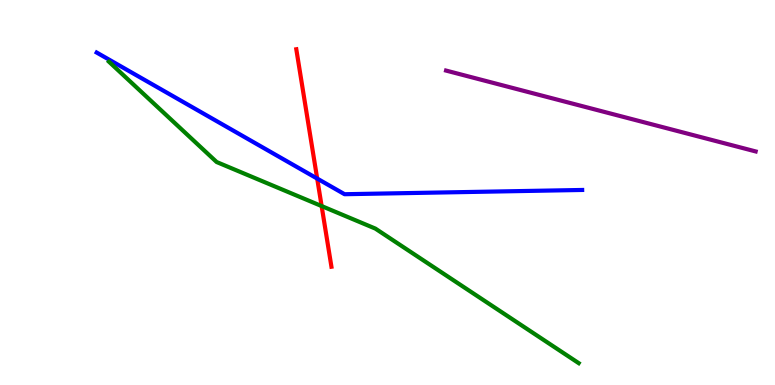[{'lines': ['blue', 'red'], 'intersections': [{'x': 4.09, 'y': 5.36}]}, {'lines': ['green', 'red'], 'intersections': [{'x': 4.15, 'y': 4.65}]}, {'lines': ['purple', 'red'], 'intersections': []}, {'lines': ['blue', 'green'], 'intersections': []}, {'lines': ['blue', 'purple'], 'intersections': []}, {'lines': ['green', 'purple'], 'intersections': []}]